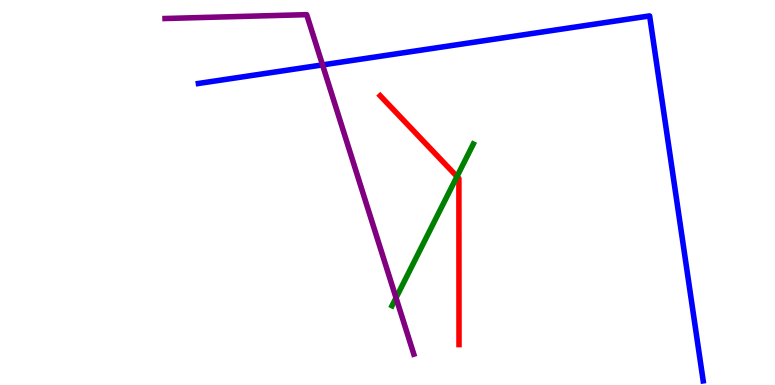[{'lines': ['blue', 'red'], 'intersections': []}, {'lines': ['green', 'red'], 'intersections': [{'x': 5.9, 'y': 5.42}]}, {'lines': ['purple', 'red'], 'intersections': []}, {'lines': ['blue', 'green'], 'intersections': []}, {'lines': ['blue', 'purple'], 'intersections': [{'x': 4.16, 'y': 8.31}]}, {'lines': ['green', 'purple'], 'intersections': [{'x': 5.11, 'y': 2.26}]}]